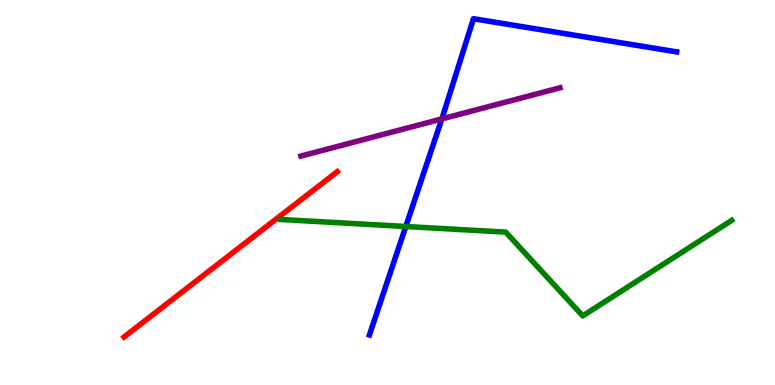[{'lines': ['blue', 'red'], 'intersections': []}, {'lines': ['green', 'red'], 'intersections': []}, {'lines': ['purple', 'red'], 'intersections': []}, {'lines': ['blue', 'green'], 'intersections': [{'x': 5.24, 'y': 4.12}]}, {'lines': ['blue', 'purple'], 'intersections': [{'x': 5.7, 'y': 6.91}]}, {'lines': ['green', 'purple'], 'intersections': []}]